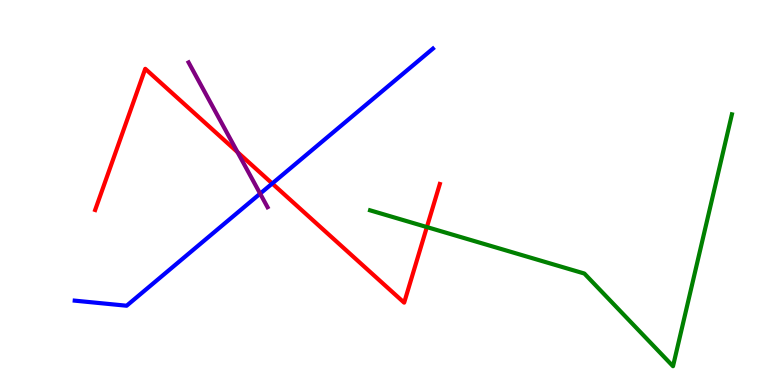[{'lines': ['blue', 'red'], 'intersections': [{'x': 3.51, 'y': 5.23}]}, {'lines': ['green', 'red'], 'intersections': [{'x': 5.51, 'y': 4.1}]}, {'lines': ['purple', 'red'], 'intersections': [{'x': 3.06, 'y': 6.05}]}, {'lines': ['blue', 'green'], 'intersections': []}, {'lines': ['blue', 'purple'], 'intersections': [{'x': 3.36, 'y': 4.97}]}, {'lines': ['green', 'purple'], 'intersections': []}]